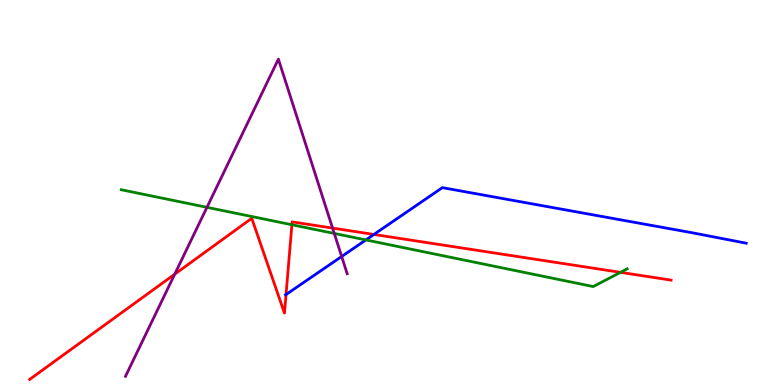[{'lines': ['blue', 'red'], 'intersections': [{'x': 3.69, 'y': 2.35}, {'x': 4.82, 'y': 3.91}]}, {'lines': ['green', 'red'], 'intersections': [{'x': 3.77, 'y': 4.16}, {'x': 8.01, 'y': 2.93}]}, {'lines': ['purple', 'red'], 'intersections': [{'x': 2.25, 'y': 2.88}, {'x': 4.29, 'y': 4.08}]}, {'lines': ['blue', 'green'], 'intersections': [{'x': 4.72, 'y': 3.77}]}, {'lines': ['blue', 'purple'], 'intersections': [{'x': 4.41, 'y': 3.34}]}, {'lines': ['green', 'purple'], 'intersections': [{'x': 2.67, 'y': 4.61}, {'x': 4.31, 'y': 3.94}]}]